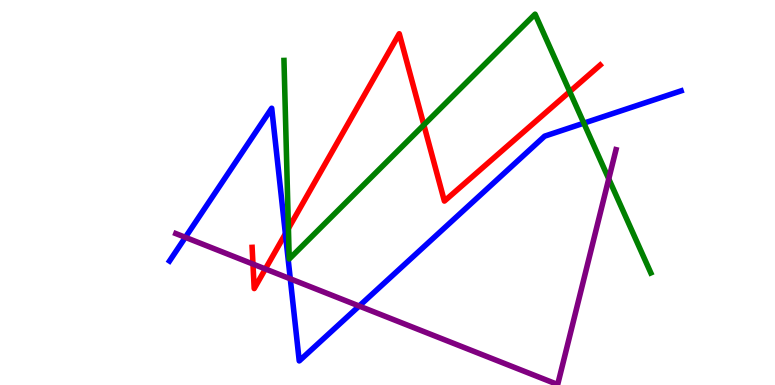[{'lines': ['blue', 'red'], 'intersections': [{'x': 3.68, 'y': 3.93}]}, {'lines': ['green', 'red'], 'intersections': [{'x': 3.72, 'y': 4.07}, {'x': 5.47, 'y': 6.76}, {'x': 7.35, 'y': 7.62}]}, {'lines': ['purple', 'red'], 'intersections': [{'x': 3.26, 'y': 3.14}, {'x': 3.42, 'y': 3.01}]}, {'lines': ['blue', 'green'], 'intersections': [{'x': 7.53, 'y': 6.8}]}, {'lines': ['blue', 'purple'], 'intersections': [{'x': 2.39, 'y': 3.84}, {'x': 3.75, 'y': 2.76}, {'x': 4.63, 'y': 2.05}]}, {'lines': ['green', 'purple'], 'intersections': [{'x': 7.85, 'y': 5.35}]}]